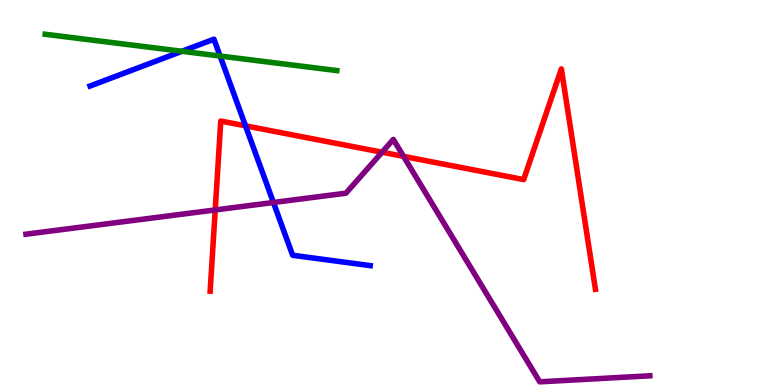[{'lines': ['blue', 'red'], 'intersections': [{'x': 3.17, 'y': 6.73}]}, {'lines': ['green', 'red'], 'intersections': []}, {'lines': ['purple', 'red'], 'intersections': [{'x': 2.78, 'y': 4.55}, {'x': 4.93, 'y': 6.05}, {'x': 5.21, 'y': 5.94}]}, {'lines': ['blue', 'green'], 'intersections': [{'x': 2.35, 'y': 8.67}, {'x': 2.84, 'y': 8.54}]}, {'lines': ['blue', 'purple'], 'intersections': [{'x': 3.53, 'y': 4.74}]}, {'lines': ['green', 'purple'], 'intersections': []}]